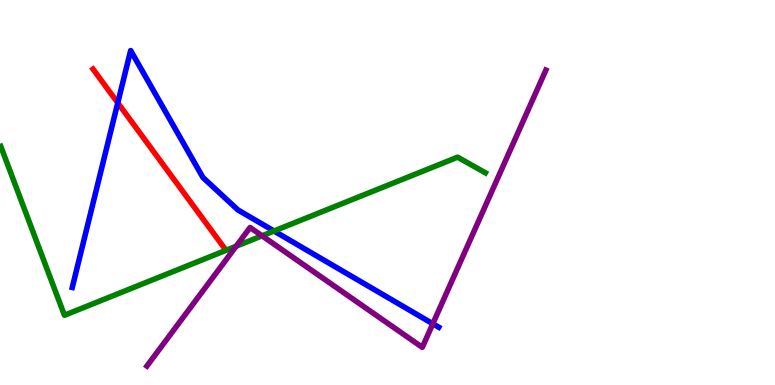[{'lines': ['blue', 'red'], 'intersections': [{'x': 1.52, 'y': 7.33}]}, {'lines': ['green', 'red'], 'intersections': []}, {'lines': ['purple', 'red'], 'intersections': []}, {'lines': ['blue', 'green'], 'intersections': [{'x': 3.54, 'y': 4.0}]}, {'lines': ['blue', 'purple'], 'intersections': [{'x': 5.58, 'y': 1.59}]}, {'lines': ['green', 'purple'], 'intersections': [{'x': 3.05, 'y': 3.6}, {'x': 3.38, 'y': 3.88}]}]